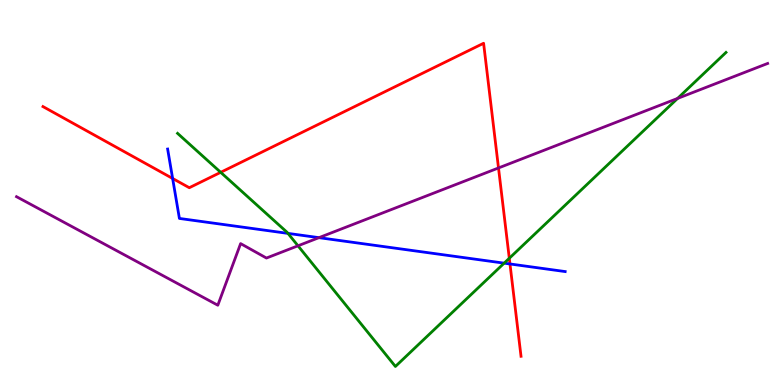[{'lines': ['blue', 'red'], 'intersections': [{'x': 2.23, 'y': 5.36}, {'x': 6.58, 'y': 3.14}]}, {'lines': ['green', 'red'], 'intersections': [{'x': 2.85, 'y': 5.52}, {'x': 6.57, 'y': 3.29}]}, {'lines': ['purple', 'red'], 'intersections': [{'x': 6.43, 'y': 5.64}]}, {'lines': ['blue', 'green'], 'intersections': [{'x': 3.72, 'y': 3.94}, {'x': 6.51, 'y': 3.16}]}, {'lines': ['blue', 'purple'], 'intersections': [{'x': 4.12, 'y': 3.83}]}, {'lines': ['green', 'purple'], 'intersections': [{'x': 3.84, 'y': 3.62}, {'x': 8.74, 'y': 7.44}]}]